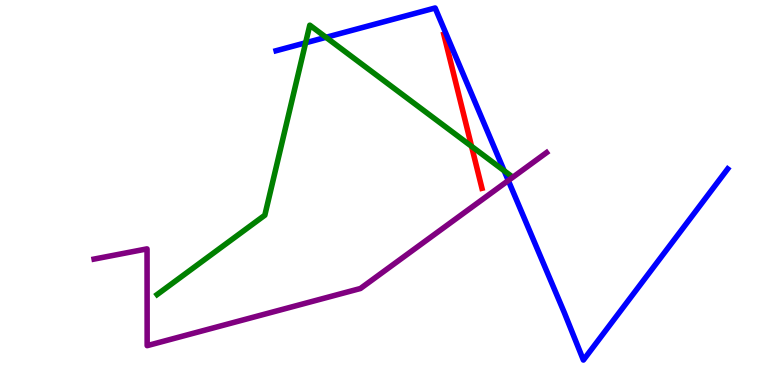[{'lines': ['blue', 'red'], 'intersections': []}, {'lines': ['green', 'red'], 'intersections': [{'x': 6.08, 'y': 6.2}]}, {'lines': ['purple', 'red'], 'intersections': []}, {'lines': ['blue', 'green'], 'intersections': [{'x': 3.94, 'y': 8.89}, {'x': 4.21, 'y': 9.03}, {'x': 6.51, 'y': 5.56}]}, {'lines': ['blue', 'purple'], 'intersections': [{'x': 6.56, 'y': 5.31}]}, {'lines': ['green', 'purple'], 'intersections': []}]